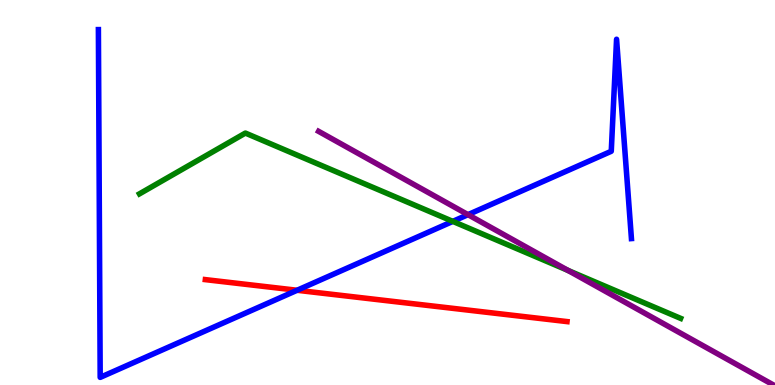[{'lines': ['blue', 'red'], 'intersections': [{'x': 3.83, 'y': 2.46}]}, {'lines': ['green', 'red'], 'intersections': []}, {'lines': ['purple', 'red'], 'intersections': []}, {'lines': ['blue', 'green'], 'intersections': [{'x': 5.84, 'y': 4.25}]}, {'lines': ['blue', 'purple'], 'intersections': [{'x': 6.04, 'y': 4.42}]}, {'lines': ['green', 'purple'], 'intersections': [{'x': 7.33, 'y': 2.98}]}]